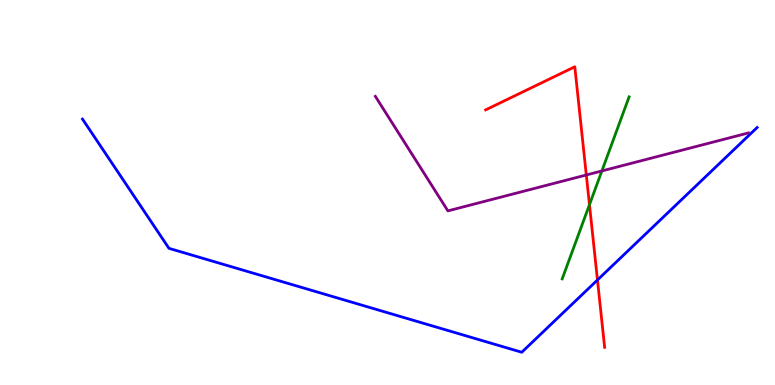[{'lines': ['blue', 'red'], 'intersections': [{'x': 7.71, 'y': 2.73}]}, {'lines': ['green', 'red'], 'intersections': [{'x': 7.61, 'y': 4.68}]}, {'lines': ['purple', 'red'], 'intersections': [{'x': 7.57, 'y': 5.46}]}, {'lines': ['blue', 'green'], 'intersections': []}, {'lines': ['blue', 'purple'], 'intersections': []}, {'lines': ['green', 'purple'], 'intersections': [{'x': 7.77, 'y': 5.56}]}]